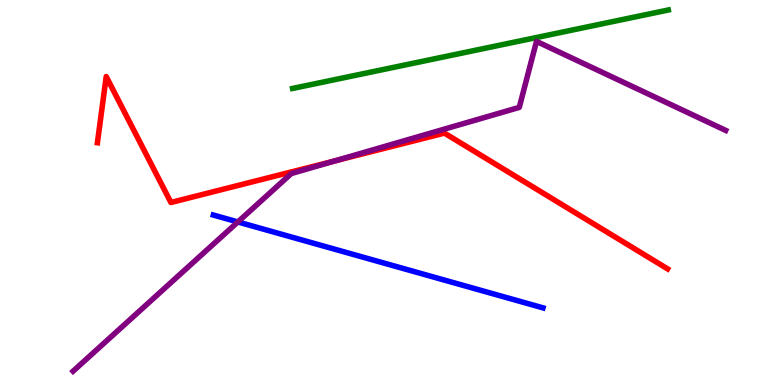[{'lines': ['blue', 'red'], 'intersections': []}, {'lines': ['green', 'red'], 'intersections': []}, {'lines': ['purple', 'red'], 'intersections': [{'x': 4.32, 'y': 5.82}]}, {'lines': ['blue', 'green'], 'intersections': []}, {'lines': ['blue', 'purple'], 'intersections': [{'x': 3.07, 'y': 4.24}]}, {'lines': ['green', 'purple'], 'intersections': []}]